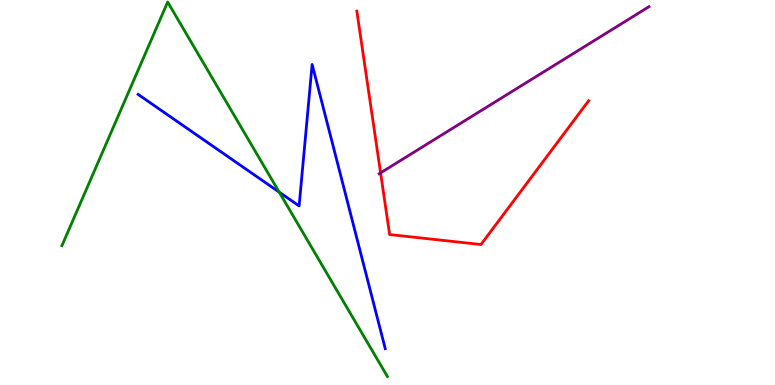[{'lines': ['blue', 'red'], 'intersections': []}, {'lines': ['green', 'red'], 'intersections': []}, {'lines': ['purple', 'red'], 'intersections': [{'x': 4.91, 'y': 5.51}]}, {'lines': ['blue', 'green'], 'intersections': [{'x': 3.6, 'y': 5.01}]}, {'lines': ['blue', 'purple'], 'intersections': []}, {'lines': ['green', 'purple'], 'intersections': []}]